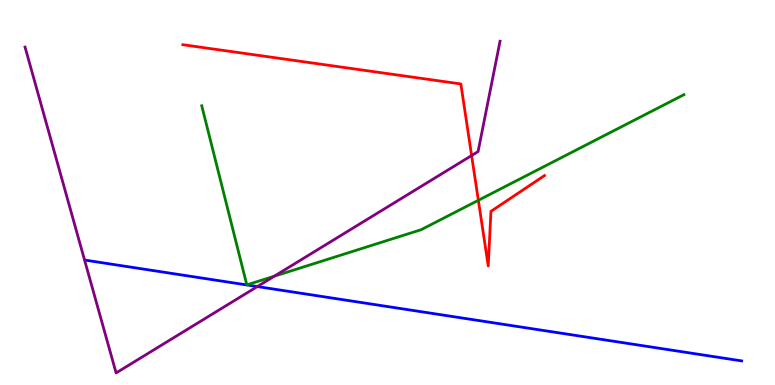[{'lines': ['blue', 'red'], 'intersections': []}, {'lines': ['green', 'red'], 'intersections': [{'x': 6.17, 'y': 4.8}]}, {'lines': ['purple', 'red'], 'intersections': [{'x': 6.09, 'y': 5.96}]}, {'lines': ['blue', 'green'], 'intersections': []}, {'lines': ['blue', 'purple'], 'intersections': [{'x': 3.32, 'y': 2.56}]}, {'lines': ['green', 'purple'], 'intersections': [{'x': 3.54, 'y': 2.83}]}]